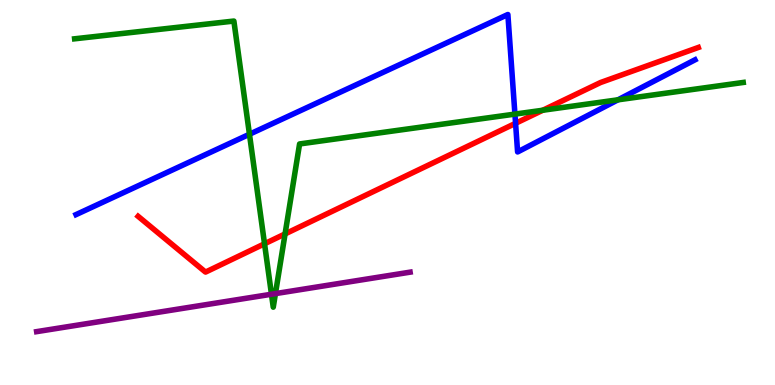[{'lines': ['blue', 'red'], 'intersections': [{'x': 6.65, 'y': 6.8}]}, {'lines': ['green', 'red'], 'intersections': [{'x': 3.41, 'y': 3.67}, {'x': 3.68, 'y': 3.92}, {'x': 7.0, 'y': 7.14}]}, {'lines': ['purple', 'red'], 'intersections': []}, {'lines': ['blue', 'green'], 'intersections': [{'x': 3.22, 'y': 6.51}, {'x': 6.64, 'y': 7.04}, {'x': 7.97, 'y': 7.41}]}, {'lines': ['blue', 'purple'], 'intersections': []}, {'lines': ['green', 'purple'], 'intersections': [{'x': 3.5, 'y': 2.36}, {'x': 3.55, 'y': 2.37}]}]